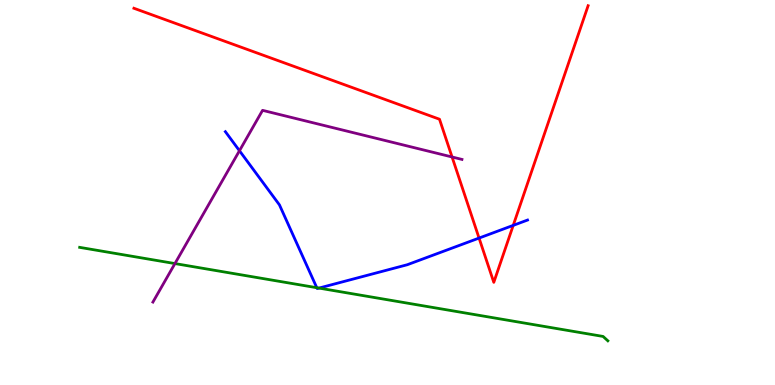[{'lines': ['blue', 'red'], 'intersections': [{'x': 6.18, 'y': 3.82}, {'x': 6.62, 'y': 4.15}]}, {'lines': ['green', 'red'], 'intersections': []}, {'lines': ['purple', 'red'], 'intersections': [{'x': 5.83, 'y': 5.92}]}, {'lines': ['blue', 'green'], 'intersections': [{'x': 4.09, 'y': 2.53}, {'x': 4.12, 'y': 2.52}]}, {'lines': ['blue', 'purple'], 'intersections': [{'x': 3.09, 'y': 6.08}]}, {'lines': ['green', 'purple'], 'intersections': [{'x': 2.26, 'y': 3.15}]}]